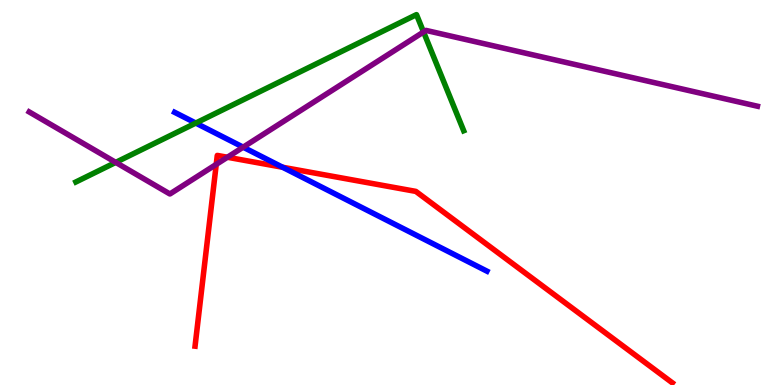[{'lines': ['blue', 'red'], 'intersections': [{'x': 3.65, 'y': 5.66}]}, {'lines': ['green', 'red'], 'intersections': []}, {'lines': ['purple', 'red'], 'intersections': [{'x': 2.79, 'y': 5.73}, {'x': 2.93, 'y': 5.92}]}, {'lines': ['blue', 'green'], 'intersections': [{'x': 2.53, 'y': 6.8}]}, {'lines': ['blue', 'purple'], 'intersections': [{'x': 3.14, 'y': 6.18}]}, {'lines': ['green', 'purple'], 'intersections': [{'x': 1.49, 'y': 5.78}, {'x': 5.47, 'y': 9.17}]}]